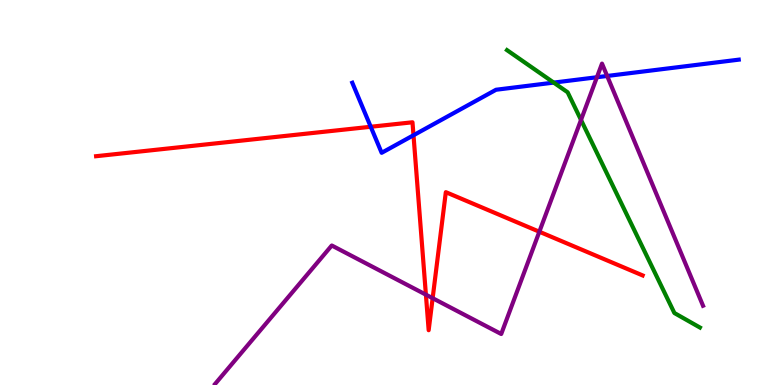[{'lines': ['blue', 'red'], 'intersections': [{'x': 4.78, 'y': 6.71}, {'x': 5.34, 'y': 6.49}]}, {'lines': ['green', 'red'], 'intersections': []}, {'lines': ['purple', 'red'], 'intersections': [{'x': 5.5, 'y': 2.35}, {'x': 5.58, 'y': 2.25}, {'x': 6.96, 'y': 3.98}]}, {'lines': ['blue', 'green'], 'intersections': [{'x': 7.14, 'y': 7.85}]}, {'lines': ['blue', 'purple'], 'intersections': [{'x': 7.7, 'y': 7.99}, {'x': 7.83, 'y': 8.03}]}, {'lines': ['green', 'purple'], 'intersections': [{'x': 7.5, 'y': 6.88}]}]